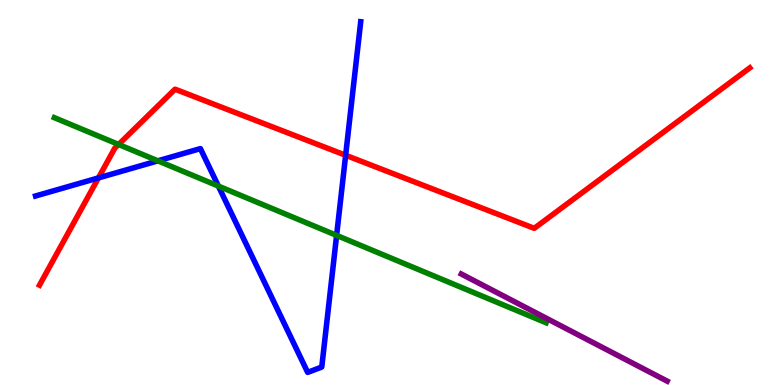[{'lines': ['blue', 'red'], 'intersections': [{'x': 1.27, 'y': 5.38}, {'x': 4.46, 'y': 5.97}]}, {'lines': ['green', 'red'], 'intersections': [{'x': 1.53, 'y': 6.25}]}, {'lines': ['purple', 'red'], 'intersections': []}, {'lines': ['blue', 'green'], 'intersections': [{'x': 2.04, 'y': 5.82}, {'x': 2.82, 'y': 5.17}, {'x': 4.34, 'y': 3.89}]}, {'lines': ['blue', 'purple'], 'intersections': []}, {'lines': ['green', 'purple'], 'intersections': []}]